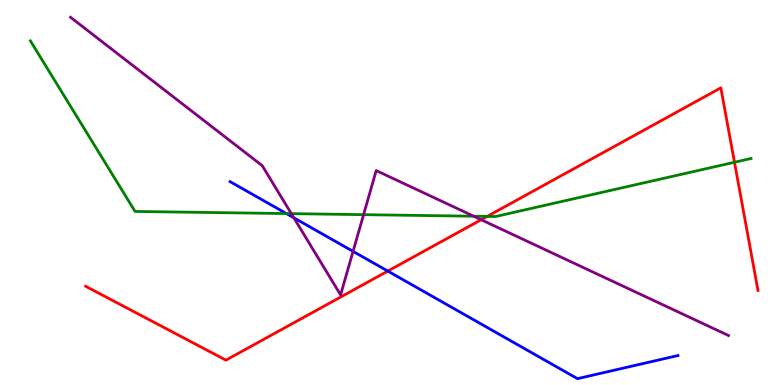[{'lines': ['blue', 'red'], 'intersections': [{'x': 5.0, 'y': 2.96}]}, {'lines': ['green', 'red'], 'intersections': [{'x': 6.29, 'y': 4.38}, {'x': 9.48, 'y': 5.79}]}, {'lines': ['purple', 'red'], 'intersections': [{'x': 6.21, 'y': 4.29}]}, {'lines': ['blue', 'green'], 'intersections': [{'x': 3.7, 'y': 4.45}]}, {'lines': ['blue', 'purple'], 'intersections': [{'x': 3.79, 'y': 4.34}, {'x': 4.56, 'y': 3.47}]}, {'lines': ['green', 'purple'], 'intersections': [{'x': 3.76, 'y': 4.45}, {'x': 4.69, 'y': 4.42}, {'x': 6.11, 'y': 4.38}]}]